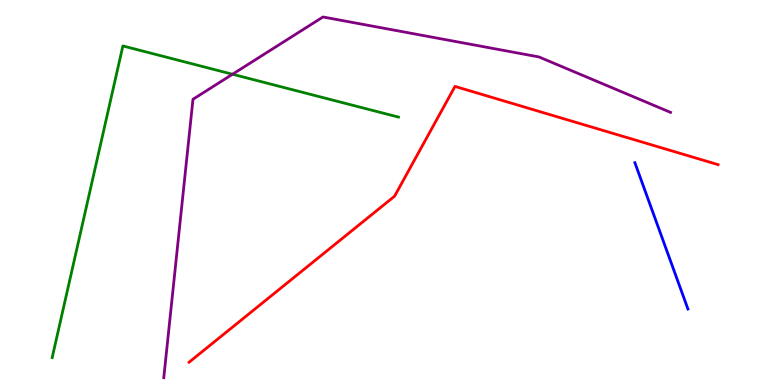[{'lines': ['blue', 'red'], 'intersections': []}, {'lines': ['green', 'red'], 'intersections': []}, {'lines': ['purple', 'red'], 'intersections': []}, {'lines': ['blue', 'green'], 'intersections': []}, {'lines': ['blue', 'purple'], 'intersections': []}, {'lines': ['green', 'purple'], 'intersections': [{'x': 3.0, 'y': 8.07}]}]